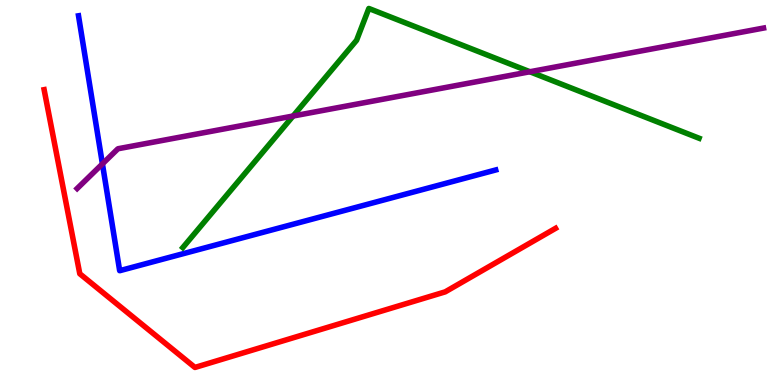[{'lines': ['blue', 'red'], 'intersections': []}, {'lines': ['green', 'red'], 'intersections': []}, {'lines': ['purple', 'red'], 'intersections': []}, {'lines': ['blue', 'green'], 'intersections': []}, {'lines': ['blue', 'purple'], 'intersections': [{'x': 1.32, 'y': 5.74}]}, {'lines': ['green', 'purple'], 'intersections': [{'x': 3.78, 'y': 6.99}, {'x': 6.84, 'y': 8.14}]}]